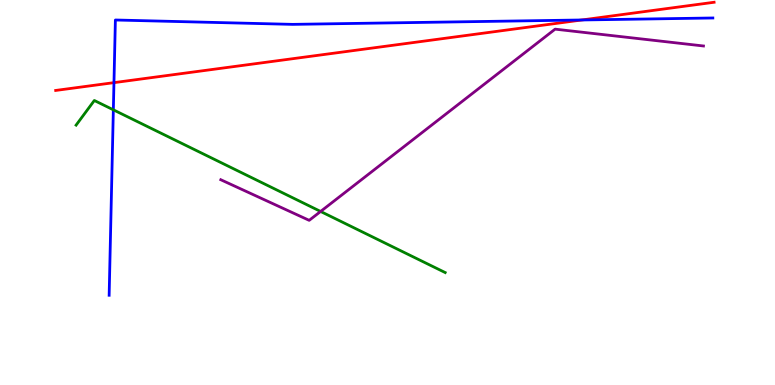[{'lines': ['blue', 'red'], 'intersections': [{'x': 1.47, 'y': 7.85}, {'x': 7.51, 'y': 9.48}]}, {'lines': ['green', 'red'], 'intersections': []}, {'lines': ['purple', 'red'], 'intersections': []}, {'lines': ['blue', 'green'], 'intersections': [{'x': 1.46, 'y': 7.15}]}, {'lines': ['blue', 'purple'], 'intersections': []}, {'lines': ['green', 'purple'], 'intersections': [{'x': 4.14, 'y': 4.51}]}]